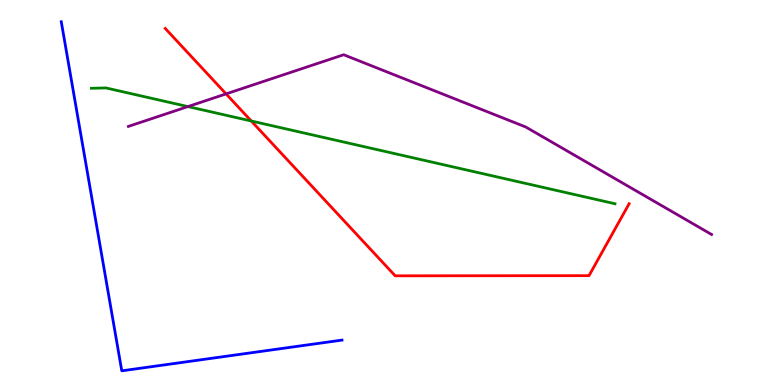[{'lines': ['blue', 'red'], 'intersections': []}, {'lines': ['green', 'red'], 'intersections': [{'x': 3.24, 'y': 6.86}]}, {'lines': ['purple', 'red'], 'intersections': [{'x': 2.92, 'y': 7.56}]}, {'lines': ['blue', 'green'], 'intersections': []}, {'lines': ['blue', 'purple'], 'intersections': []}, {'lines': ['green', 'purple'], 'intersections': [{'x': 2.42, 'y': 7.23}]}]